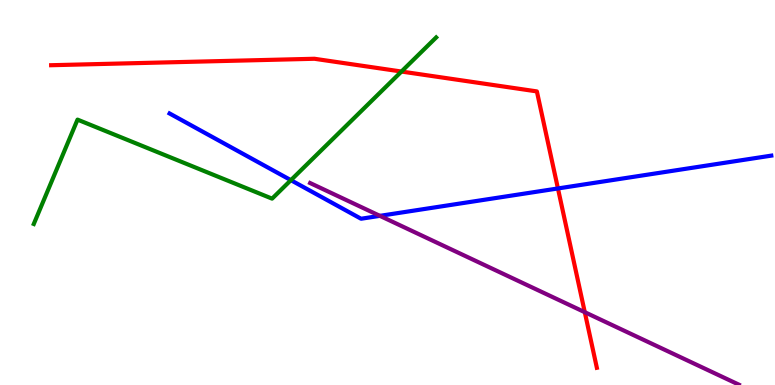[{'lines': ['blue', 'red'], 'intersections': [{'x': 7.2, 'y': 5.11}]}, {'lines': ['green', 'red'], 'intersections': [{'x': 5.18, 'y': 8.14}]}, {'lines': ['purple', 'red'], 'intersections': [{'x': 7.55, 'y': 1.89}]}, {'lines': ['blue', 'green'], 'intersections': [{'x': 3.75, 'y': 5.32}]}, {'lines': ['blue', 'purple'], 'intersections': [{'x': 4.9, 'y': 4.39}]}, {'lines': ['green', 'purple'], 'intersections': []}]